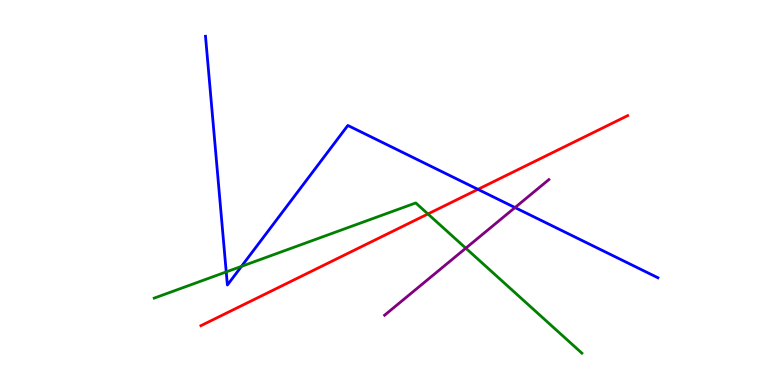[{'lines': ['blue', 'red'], 'intersections': [{'x': 6.17, 'y': 5.08}]}, {'lines': ['green', 'red'], 'intersections': [{'x': 5.52, 'y': 4.44}]}, {'lines': ['purple', 'red'], 'intersections': []}, {'lines': ['blue', 'green'], 'intersections': [{'x': 2.92, 'y': 2.94}, {'x': 3.12, 'y': 3.08}]}, {'lines': ['blue', 'purple'], 'intersections': [{'x': 6.65, 'y': 4.61}]}, {'lines': ['green', 'purple'], 'intersections': [{'x': 6.01, 'y': 3.55}]}]